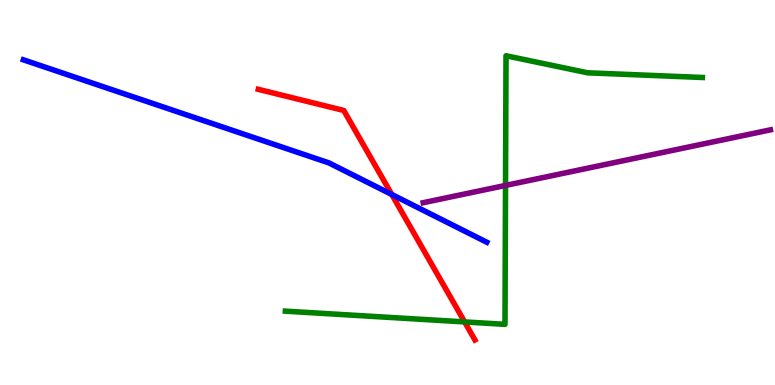[{'lines': ['blue', 'red'], 'intersections': [{'x': 5.06, 'y': 4.95}]}, {'lines': ['green', 'red'], 'intersections': [{'x': 6.0, 'y': 1.64}]}, {'lines': ['purple', 'red'], 'intersections': []}, {'lines': ['blue', 'green'], 'intersections': []}, {'lines': ['blue', 'purple'], 'intersections': []}, {'lines': ['green', 'purple'], 'intersections': [{'x': 6.52, 'y': 5.18}]}]